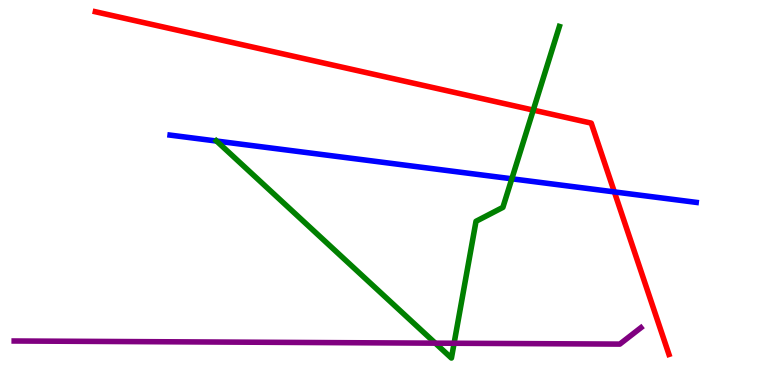[{'lines': ['blue', 'red'], 'intersections': [{'x': 7.93, 'y': 5.02}]}, {'lines': ['green', 'red'], 'intersections': [{'x': 6.88, 'y': 7.14}]}, {'lines': ['purple', 'red'], 'intersections': []}, {'lines': ['blue', 'green'], 'intersections': [{'x': 2.79, 'y': 6.34}, {'x': 6.6, 'y': 5.36}]}, {'lines': ['blue', 'purple'], 'intersections': []}, {'lines': ['green', 'purple'], 'intersections': [{'x': 5.62, 'y': 1.09}, {'x': 5.86, 'y': 1.08}]}]